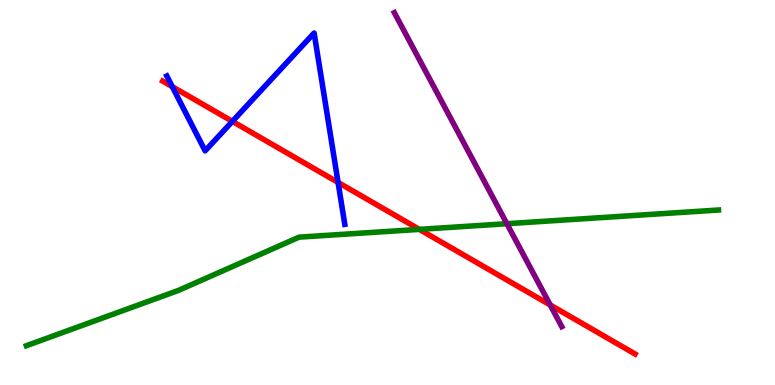[{'lines': ['blue', 'red'], 'intersections': [{'x': 2.22, 'y': 7.75}, {'x': 3.0, 'y': 6.85}, {'x': 4.36, 'y': 5.26}]}, {'lines': ['green', 'red'], 'intersections': [{'x': 5.41, 'y': 4.04}]}, {'lines': ['purple', 'red'], 'intersections': [{'x': 7.1, 'y': 2.08}]}, {'lines': ['blue', 'green'], 'intersections': []}, {'lines': ['blue', 'purple'], 'intersections': []}, {'lines': ['green', 'purple'], 'intersections': [{'x': 6.54, 'y': 4.19}]}]